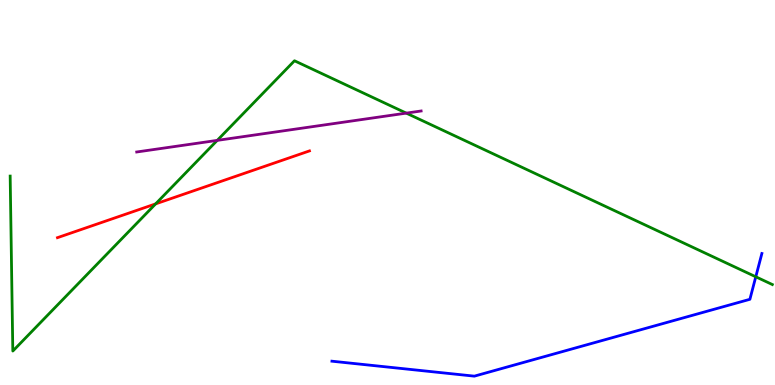[{'lines': ['blue', 'red'], 'intersections': []}, {'lines': ['green', 'red'], 'intersections': [{'x': 2.01, 'y': 4.7}]}, {'lines': ['purple', 'red'], 'intersections': []}, {'lines': ['blue', 'green'], 'intersections': [{'x': 9.75, 'y': 2.81}]}, {'lines': ['blue', 'purple'], 'intersections': []}, {'lines': ['green', 'purple'], 'intersections': [{'x': 2.8, 'y': 6.35}, {'x': 5.24, 'y': 7.06}]}]